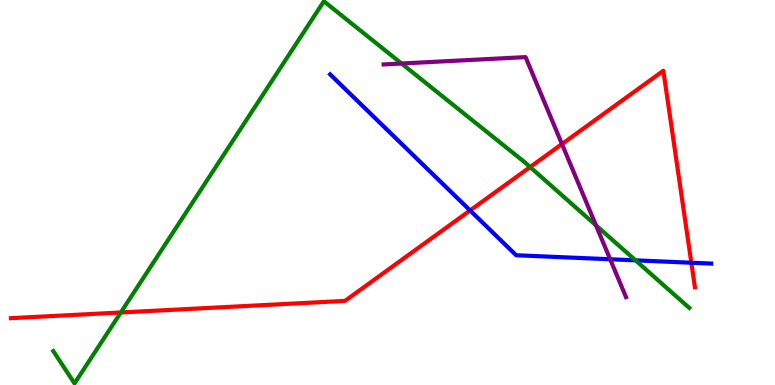[{'lines': ['blue', 'red'], 'intersections': [{'x': 6.07, 'y': 4.53}, {'x': 8.92, 'y': 3.18}]}, {'lines': ['green', 'red'], 'intersections': [{'x': 1.56, 'y': 1.88}, {'x': 6.84, 'y': 5.66}]}, {'lines': ['purple', 'red'], 'intersections': [{'x': 7.25, 'y': 6.26}]}, {'lines': ['blue', 'green'], 'intersections': [{'x': 8.2, 'y': 3.24}]}, {'lines': ['blue', 'purple'], 'intersections': [{'x': 7.87, 'y': 3.27}]}, {'lines': ['green', 'purple'], 'intersections': [{'x': 5.18, 'y': 8.35}, {'x': 7.69, 'y': 4.15}]}]